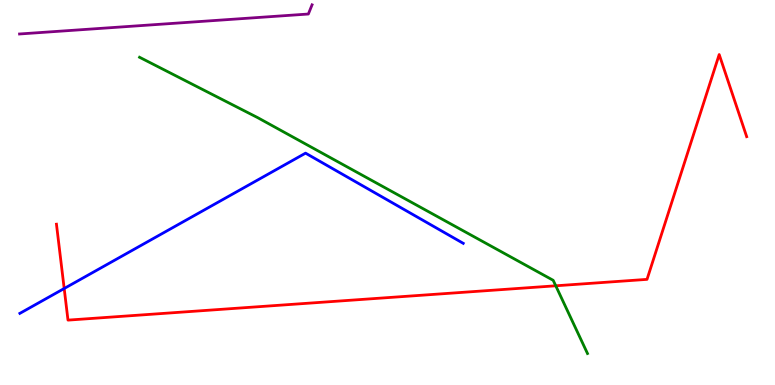[{'lines': ['blue', 'red'], 'intersections': [{'x': 0.828, 'y': 2.51}]}, {'lines': ['green', 'red'], 'intersections': [{'x': 7.17, 'y': 2.58}]}, {'lines': ['purple', 'red'], 'intersections': []}, {'lines': ['blue', 'green'], 'intersections': []}, {'lines': ['blue', 'purple'], 'intersections': []}, {'lines': ['green', 'purple'], 'intersections': []}]